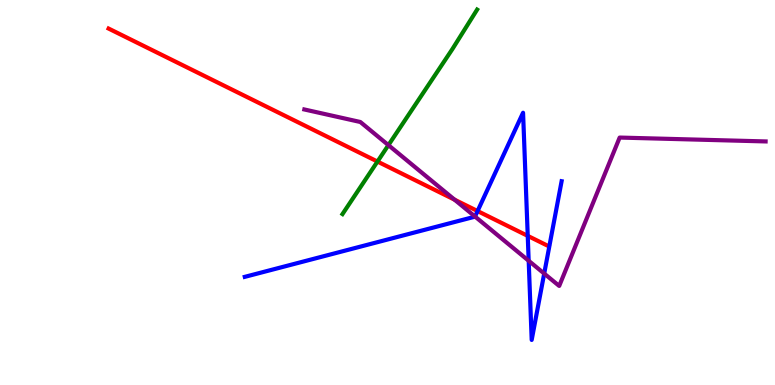[{'lines': ['blue', 'red'], 'intersections': [{'x': 6.16, 'y': 4.52}, {'x': 6.81, 'y': 3.87}]}, {'lines': ['green', 'red'], 'intersections': [{'x': 4.87, 'y': 5.8}]}, {'lines': ['purple', 'red'], 'intersections': [{'x': 5.87, 'y': 4.81}]}, {'lines': ['blue', 'green'], 'intersections': []}, {'lines': ['blue', 'purple'], 'intersections': [{'x': 6.13, 'y': 4.38}, {'x': 6.82, 'y': 3.23}, {'x': 7.02, 'y': 2.89}]}, {'lines': ['green', 'purple'], 'intersections': [{'x': 5.01, 'y': 6.23}]}]